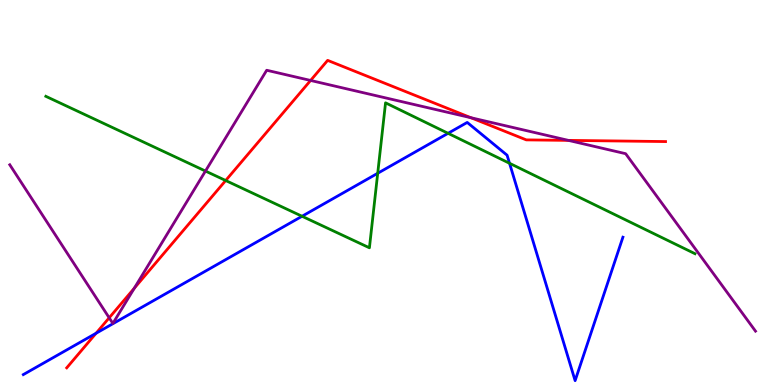[{'lines': ['blue', 'red'], 'intersections': [{'x': 1.24, 'y': 1.34}]}, {'lines': ['green', 'red'], 'intersections': [{'x': 2.91, 'y': 5.31}]}, {'lines': ['purple', 'red'], 'intersections': [{'x': 1.41, 'y': 1.75}, {'x': 1.73, 'y': 2.51}, {'x': 4.01, 'y': 7.91}, {'x': 6.08, 'y': 6.94}, {'x': 7.33, 'y': 6.35}]}, {'lines': ['blue', 'green'], 'intersections': [{'x': 3.9, 'y': 4.38}, {'x': 4.87, 'y': 5.5}, {'x': 5.78, 'y': 6.54}, {'x': 6.57, 'y': 5.76}]}, {'lines': ['blue', 'purple'], 'intersections': []}, {'lines': ['green', 'purple'], 'intersections': [{'x': 2.65, 'y': 5.56}]}]